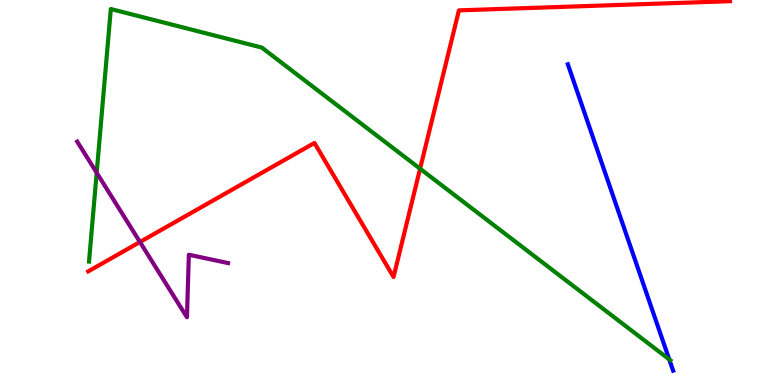[{'lines': ['blue', 'red'], 'intersections': []}, {'lines': ['green', 'red'], 'intersections': [{'x': 5.42, 'y': 5.62}]}, {'lines': ['purple', 'red'], 'intersections': [{'x': 1.81, 'y': 3.71}]}, {'lines': ['blue', 'green'], 'intersections': [{'x': 8.64, 'y': 0.665}]}, {'lines': ['blue', 'purple'], 'intersections': []}, {'lines': ['green', 'purple'], 'intersections': [{'x': 1.25, 'y': 5.51}]}]